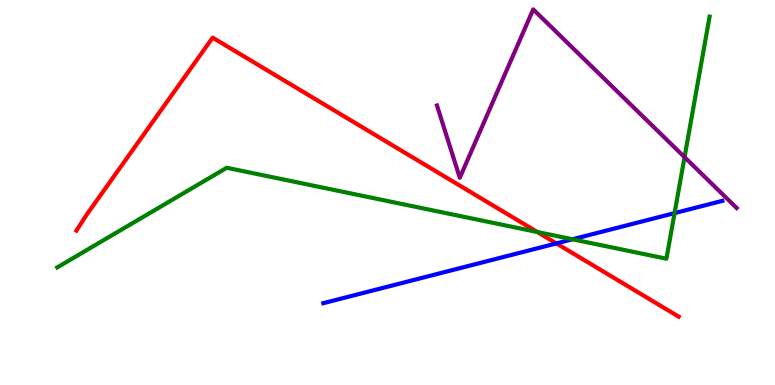[{'lines': ['blue', 'red'], 'intersections': [{'x': 7.18, 'y': 3.68}]}, {'lines': ['green', 'red'], 'intersections': [{'x': 6.93, 'y': 3.97}]}, {'lines': ['purple', 'red'], 'intersections': []}, {'lines': ['blue', 'green'], 'intersections': [{'x': 7.39, 'y': 3.78}, {'x': 8.7, 'y': 4.46}]}, {'lines': ['blue', 'purple'], 'intersections': []}, {'lines': ['green', 'purple'], 'intersections': [{'x': 8.83, 'y': 5.92}]}]